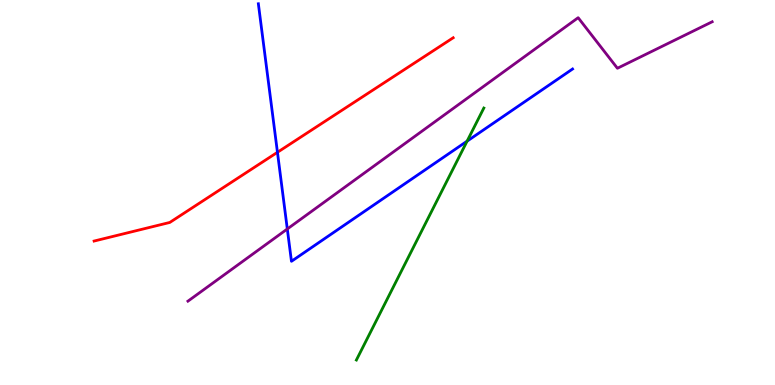[{'lines': ['blue', 'red'], 'intersections': [{'x': 3.58, 'y': 6.04}]}, {'lines': ['green', 'red'], 'intersections': []}, {'lines': ['purple', 'red'], 'intersections': []}, {'lines': ['blue', 'green'], 'intersections': [{'x': 6.03, 'y': 6.33}]}, {'lines': ['blue', 'purple'], 'intersections': [{'x': 3.71, 'y': 4.05}]}, {'lines': ['green', 'purple'], 'intersections': []}]